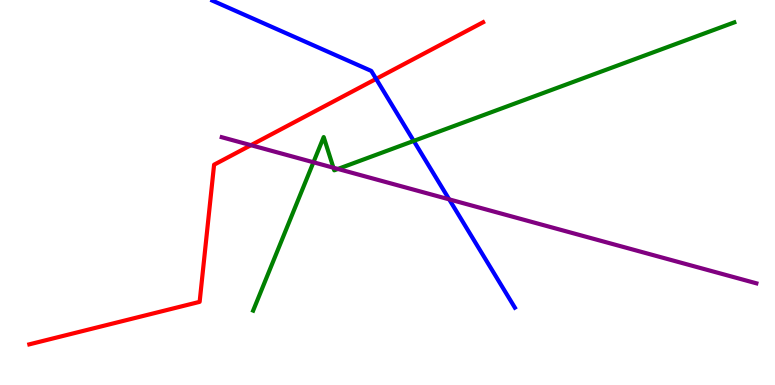[{'lines': ['blue', 'red'], 'intersections': [{'x': 4.85, 'y': 7.95}]}, {'lines': ['green', 'red'], 'intersections': []}, {'lines': ['purple', 'red'], 'intersections': [{'x': 3.24, 'y': 6.23}]}, {'lines': ['blue', 'green'], 'intersections': [{'x': 5.34, 'y': 6.34}]}, {'lines': ['blue', 'purple'], 'intersections': [{'x': 5.8, 'y': 4.82}]}, {'lines': ['green', 'purple'], 'intersections': [{'x': 4.04, 'y': 5.79}, {'x': 4.3, 'y': 5.64}, {'x': 4.36, 'y': 5.61}]}]